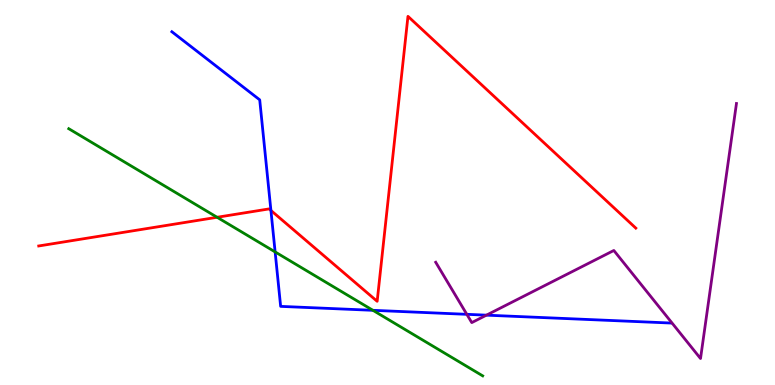[{'lines': ['blue', 'red'], 'intersections': [{'x': 3.5, 'y': 4.53}]}, {'lines': ['green', 'red'], 'intersections': [{'x': 2.8, 'y': 4.36}]}, {'lines': ['purple', 'red'], 'intersections': []}, {'lines': ['blue', 'green'], 'intersections': [{'x': 3.55, 'y': 3.46}, {'x': 4.81, 'y': 1.94}]}, {'lines': ['blue', 'purple'], 'intersections': [{'x': 6.02, 'y': 1.84}, {'x': 6.28, 'y': 1.81}]}, {'lines': ['green', 'purple'], 'intersections': []}]